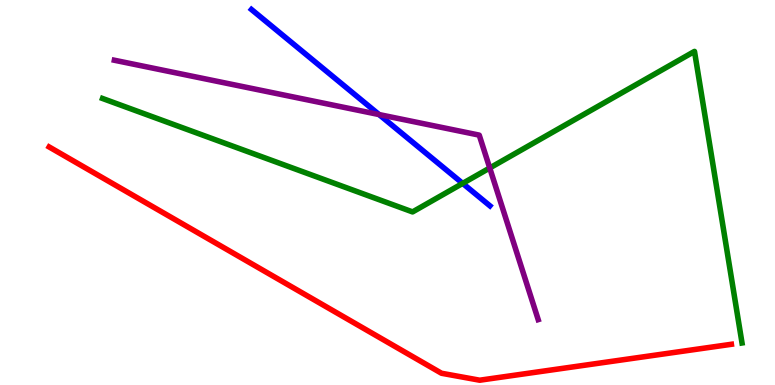[{'lines': ['blue', 'red'], 'intersections': []}, {'lines': ['green', 'red'], 'intersections': []}, {'lines': ['purple', 'red'], 'intersections': []}, {'lines': ['blue', 'green'], 'intersections': [{'x': 5.97, 'y': 5.24}]}, {'lines': ['blue', 'purple'], 'intersections': [{'x': 4.89, 'y': 7.02}]}, {'lines': ['green', 'purple'], 'intersections': [{'x': 6.32, 'y': 5.64}]}]